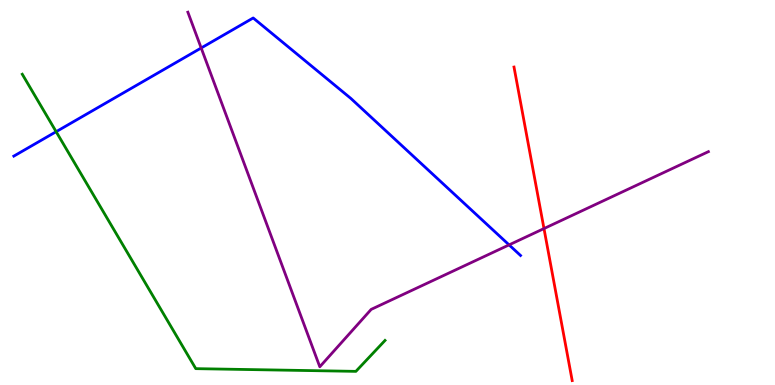[{'lines': ['blue', 'red'], 'intersections': []}, {'lines': ['green', 'red'], 'intersections': []}, {'lines': ['purple', 'red'], 'intersections': [{'x': 7.02, 'y': 4.06}]}, {'lines': ['blue', 'green'], 'intersections': [{'x': 0.724, 'y': 6.58}]}, {'lines': ['blue', 'purple'], 'intersections': [{'x': 2.6, 'y': 8.75}, {'x': 6.57, 'y': 3.64}]}, {'lines': ['green', 'purple'], 'intersections': []}]